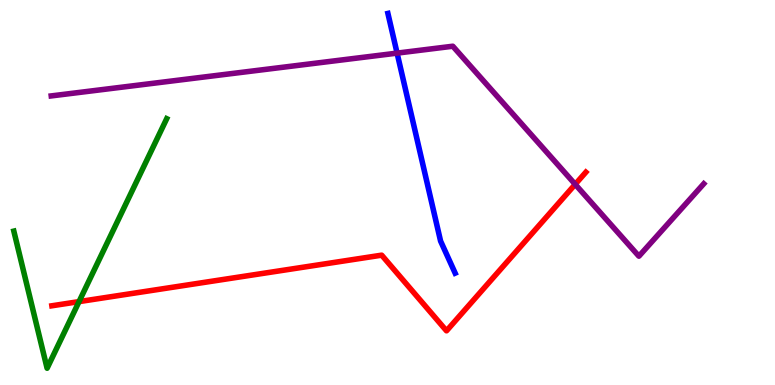[{'lines': ['blue', 'red'], 'intersections': []}, {'lines': ['green', 'red'], 'intersections': [{'x': 1.02, 'y': 2.17}]}, {'lines': ['purple', 'red'], 'intersections': [{'x': 7.42, 'y': 5.21}]}, {'lines': ['blue', 'green'], 'intersections': []}, {'lines': ['blue', 'purple'], 'intersections': [{'x': 5.12, 'y': 8.62}]}, {'lines': ['green', 'purple'], 'intersections': []}]